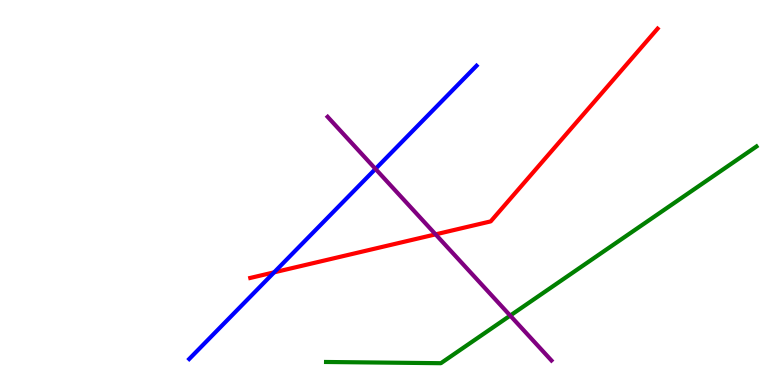[{'lines': ['blue', 'red'], 'intersections': [{'x': 3.54, 'y': 2.93}]}, {'lines': ['green', 'red'], 'intersections': []}, {'lines': ['purple', 'red'], 'intersections': [{'x': 5.62, 'y': 3.91}]}, {'lines': ['blue', 'green'], 'intersections': []}, {'lines': ['blue', 'purple'], 'intersections': [{'x': 4.84, 'y': 5.61}]}, {'lines': ['green', 'purple'], 'intersections': [{'x': 6.58, 'y': 1.8}]}]